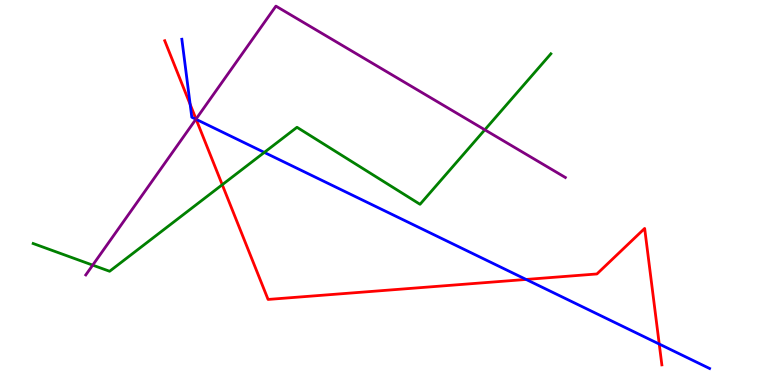[{'lines': ['blue', 'red'], 'intersections': [{'x': 2.45, 'y': 7.29}, {'x': 2.53, 'y': 6.9}, {'x': 6.79, 'y': 2.74}, {'x': 8.51, 'y': 1.06}]}, {'lines': ['green', 'red'], 'intersections': [{'x': 2.87, 'y': 5.2}]}, {'lines': ['purple', 'red'], 'intersections': [{'x': 2.53, 'y': 6.91}]}, {'lines': ['blue', 'green'], 'intersections': [{'x': 3.41, 'y': 6.04}]}, {'lines': ['blue', 'purple'], 'intersections': [{'x': 2.53, 'y': 6.9}]}, {'lines': ['green', 'purple'], 'intersections': [{'x': 1.2, 'y': 3.11}, {'x': 6.26, 'y': 6.63}]}]